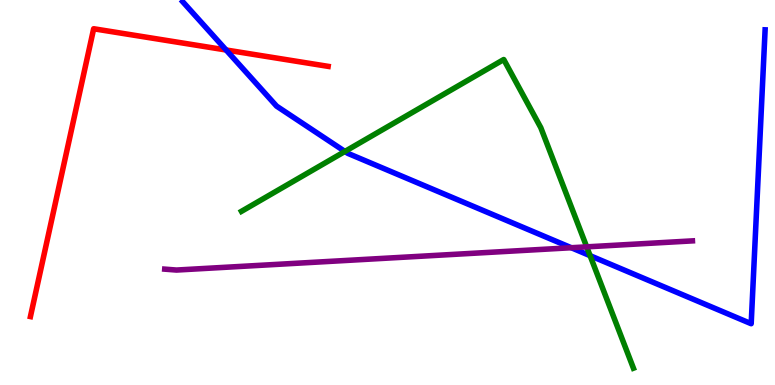[{'lines': ['blue', 'red'], 'intersections': [{'x': 2.92, 'y': 8.7}]}, {'lines': ['green', 'red'], 'intersections': []}, {'lines': ['purple', 'red'], 'intersections': []}, {'lines': ['blue', 'green'], 'intersections': [{'x': 4.45, 'y': 6.07}, {'x': 7.61, 'y': 3.36}]}, {'lines': ['blue', 'purple'], 'intersections': [{'x': 7.37, 'y': 3.57}]}, {'lines': ['green', 'purple'], 'intersections': [{'x': 7.57, 'y': 3.59}]}]